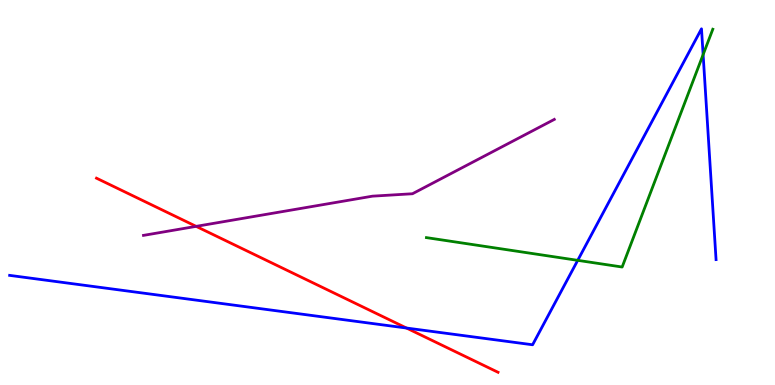[{'lines': ['blue', 'red'], 'intersections': [{'x': 5.25, 'y': 1.48}]}, {'lines': ['green', 'red'], 'intersections': []}, {'lines': ['purple', 'red'], 'intersections': [{'x': 2.53, 'y': 4.12}]}, {'lines': ['blue', 'green'], 'intersections': [{'x': 7.45, 'y': 3.24}, {'x': 9.07, 'y': 8.58}]}, {'lines': ['blue', 'purple'], 'intersections': []}, {'lines': ['green', 'purple'], 'intersections': []}]